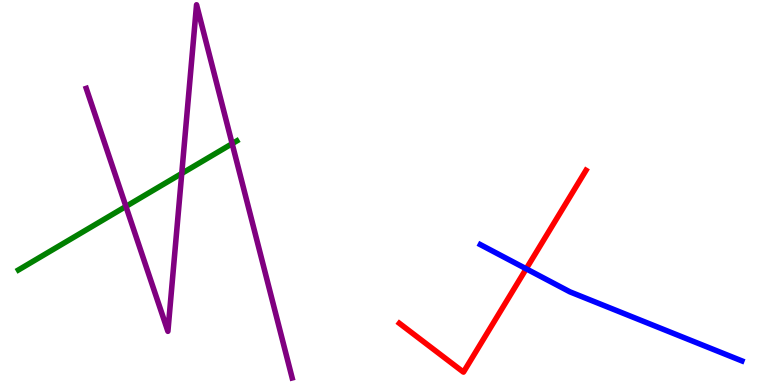[{'lines': ['blue', 'red'], 'intersections': [{'x': 6.79, 'y': 3.02}]}, {'lines': ['green', 'red'], 'intersections': []}, {'lines': ['purple', 'red'], 'intersections': []}, {'lines': ['blue', 'green'], 'intersections': []}, {'lines': ['blue', 'purple'], 'intersections': []}, {'lines': ['green', 'purple'], 'intersections': [{'x': 1.62, 'y': 4.64}, {'x': 2.35, 'y': 5.49}, {'x': 3.0, 'y': 6.27}]}]